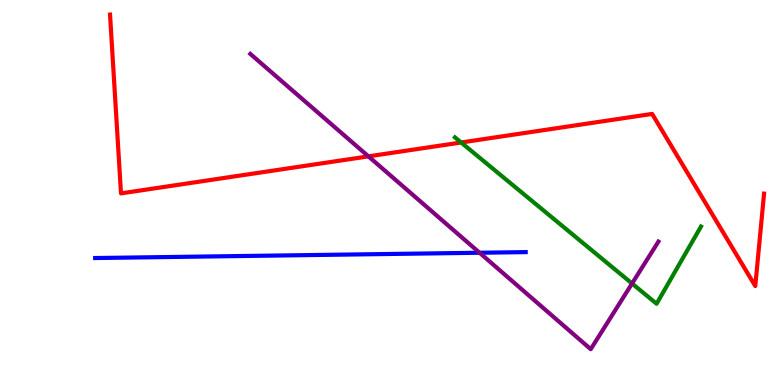[{'lines': ['blue', 'red'], 'intersections': []}, {'lines': ['green', 'red'], 'intersections': [{'x': 5.95, 'y': 6.3}]}, {'lines': ['purple', 'red'], 'intersections': [{'x': 4.75, 'y': 5.94}]}, {'lines': ['blue', 'green'], 'intersections': []}, {'lines': ['blue', 'purple'], 'intersections': [{'x': 6.19, 'y': 3.44}]}, {'lines': ['green', 'purple'], 'intersections': [{'x': 8.16, 'y': 2.64}]}]